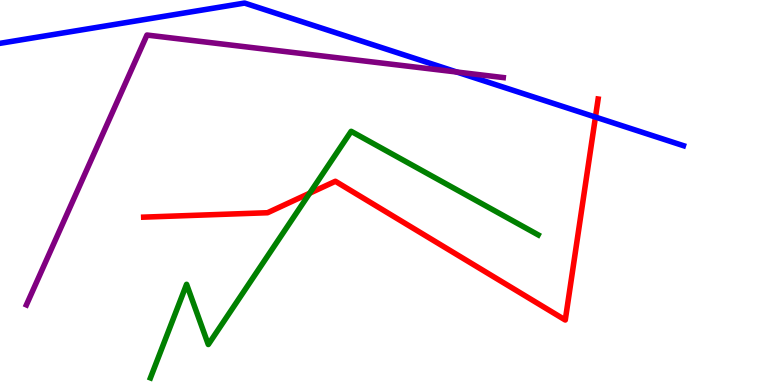[{'lines': ['blue', 'red'], 'intersections': [{'x': 7.68, 'y': 6.96}]}, {'lines': ['green', 'red'], 'intersections': [{'x': 4.0, 'y': 4.98}]}, {'lines': ['purple', 'red'], 'intersections': []}, {'lines': ['blue', 'green'], 'intersections': []}, {'lines': ['blue', 'purple'], 'intersections': [{'x': 5.89, 'y': 8.13}]}, {'lines': ['green', 'purple'], 'intersections': []}]